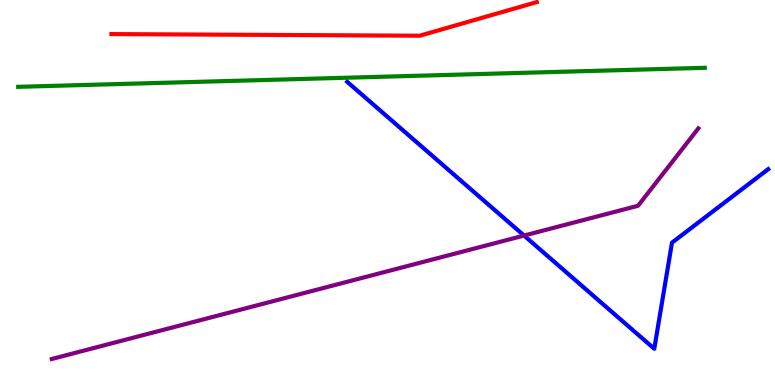[{'lines': ['blue', 'red'], 'intersections': []}, {'lines': ['green', 'red'], 'intersections': []}, {'lines': ['purple', 'red'], 'intersections': []}, {'lines': ['blue', 'green'], 'intersections': []}, {'lines': ['blue', 'purple'], 'intersections': [{'x': 6.76, 'y': 3.88}]}, {'lines': ['green', 'purple'], 'intersections': []}]